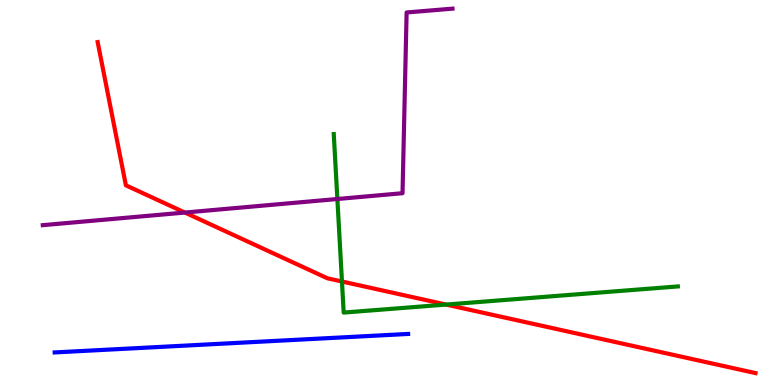[{'lines': ['blue', 'red'], 'intersections': []}, {'lines': ['green', 'red'], 'intersections': [{'x': 4.41, 'y': 2.69}, {'x': 5.76, 'y': 2.09}]}, {'lines': ['purple', 'red'], 'intersections': [{'x': 2.39, 'y': 4.48}]}, {'lines': ['blue', 'green'], 'intersections': []}, {'lines': ['blue', 'purple'], 'intersections': []}, {'lines': ['green', 'purple'], 'intersections': [{'x': 4.35, 'y': 4.83}]}]